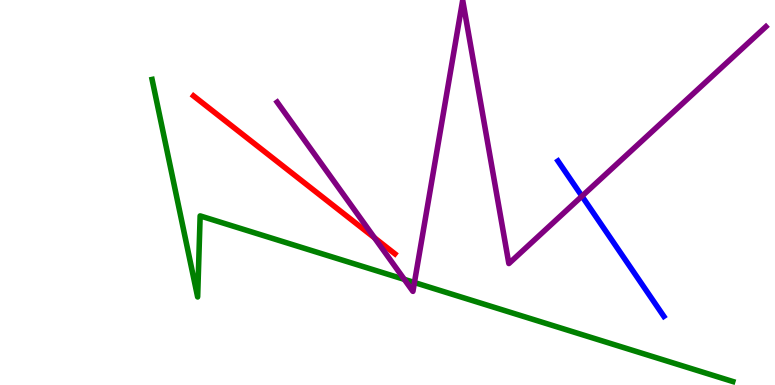[{'lines': ['blue', 'red'], 'intersections': []}, {'lines': ['green', 'red'], 'intersections': []}, {'lines': ['purple', 'red'], 'intersections': [{'x': 4.83, 'y': 3.82}]}, {'lines': ['blue', 'green'], 'intersections': []}, {'lines': ['blue', 'purple'], 'intersections': [{'x': 7.51, 'y': 4.9}]}, {'lines': ['green', 'purple'], 'intersections': [{'x': 5.22, 'y': 2.74}, {'x': 5.35, 'y': 2.66}]}]